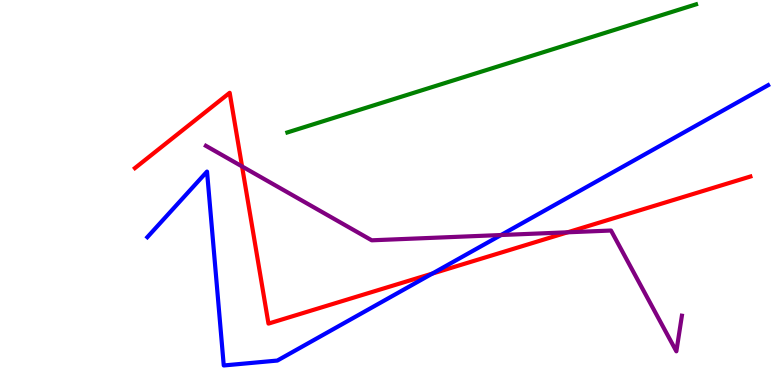[{'lines': ['blue', 'red'], 'intersections': [{'x': 5.58, 'y': 2.89}]}, {'lines': ['green', 'red'], 'intersections': []}, {'lines': ['purple', 'red'], 'intersections': [{'x': 3.12, 'y': 5.68}, {'x': 7.32, 'y': 3.97}]}, {'lines': ['blue', 'green'], 'intersections': []}, {'lines': ['blue', 'purple'], 'intersections': [{'x': 6.47, 'y': 3.9}]}, {'lines': ['green', 'purple'], 'intersections': []}]